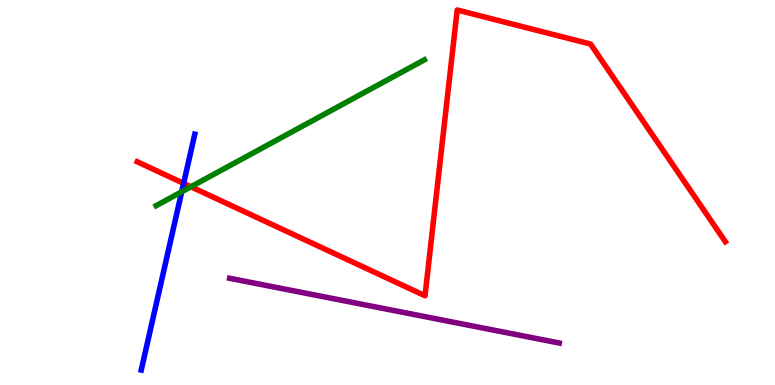[{'lines': ['blue', 'red'], 'intersections': [{'x': 2.37, 'y': 5.24}]}, {'lines': ['green', 'red'], 'intersections': [{'x': 2.46, 'y': 5.15}]}, {'lines': ['purple', 'red'], 'intersections': []}, {'lines': ['blue', 'green'], 'intersections': [{'x': 2.34, 'y': 5.02}]}, {'lines': ['blue', 'purple'], 'intersections': []}, {'lines': ['green', 'purple'], 'intersections': []}]